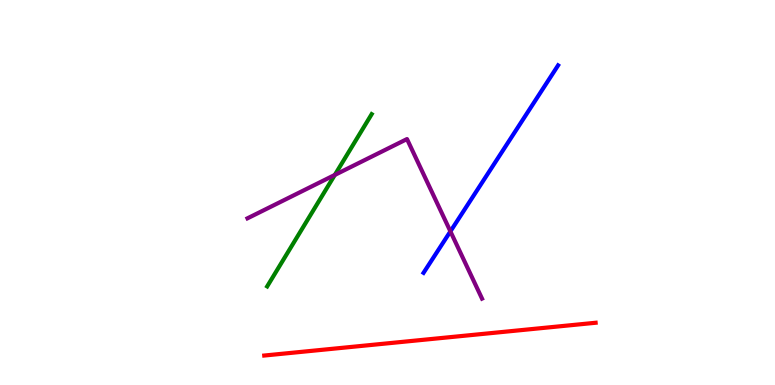[{'lines': ['blue', 'red'], 'intersections': []}, {'lines': ['green', 'red'], 'intersections': []}, {'lines': ['purple', 'red'], 'intersections': []}, {'lines': ['blue', 'green'], 'intersections': []}, {'lines': ['blue', 'purple'], 'intersections': [{'x': 5.81, 'y': 3.99}]}, {'lines': ['green', 'purple'], 'intersections': [{'x': 4.32, 'y': 5.46}]}]